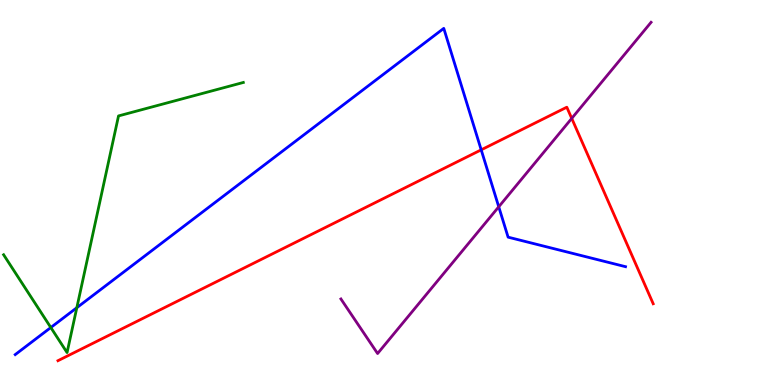[{'lines': ['blue', 'red'], 'intersections': [{'x': 6.21, 'y': 6.11}]}, {'lines': ['green', 'red'], 'intersections': []}, {'lines': ['purple', 'red'], 'intersections': [{'x': 7.38, 'y': 6.92}]}, {'lines': ['blue', 'green'], 'intersections': [{'x': 0.656, 'y': 1.49}, {'x': 0.991, 'y': 2.01}]}, {'lines': ['blue', 'purple'], 'intersections': [{'x': 6.44, 'y': 4.63}]}, {'lines': ['green', 'purple'], 'intersections': []}]